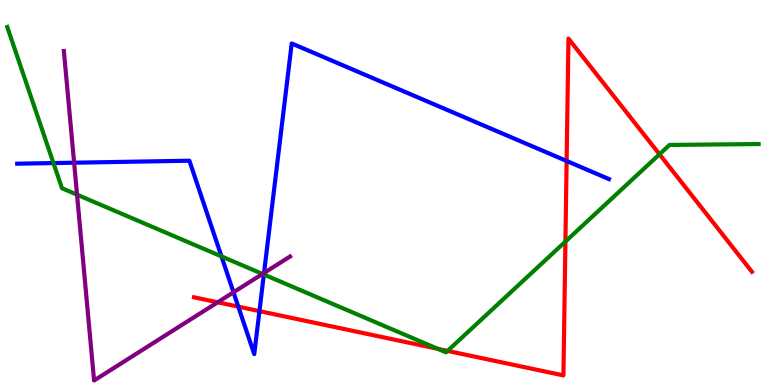[{'lines': ['blue', 'red'], 'intersections': [{'x': 3.08, 'y': 2.03}, {'x': 3.35, 'y': 1.92}, {'x': 7.31, 'y': 5.82}]}, {'lines': ['green', 'red'], 'intersections': [{'x': 5.65, 'y': 0.939}, {'x': 5.78, 'y': 0.886}, {'x': 7.3, 'y': 3.73}, {'x': 8.51, 'y': 5.99}]}, {'lines': ['purple', 'red'], 'intersections': [{'x': 2.81, 'y': 2.15}]}, {'lines': ['blue', 'green'], 'intersections': [{'x': 0.69, 'y': 5.76}, {'x': 2.86, 'y': 3.34}, {'x': 3.4, 'y': 2.87}]}, {'lines': ['blue', 'purple'], 'intersections': [{'x': 0.956, 'y': 5.77}, {'x': 3.01, 'y': 2.41}, {'x': 3.41, 'y': 2.91}]}, {'lines': ['green', 'purple'], 'intersections': [{'x': 0.994, 'y': 4.94}, {'x': 3.39, 'y': 2.88}]}]